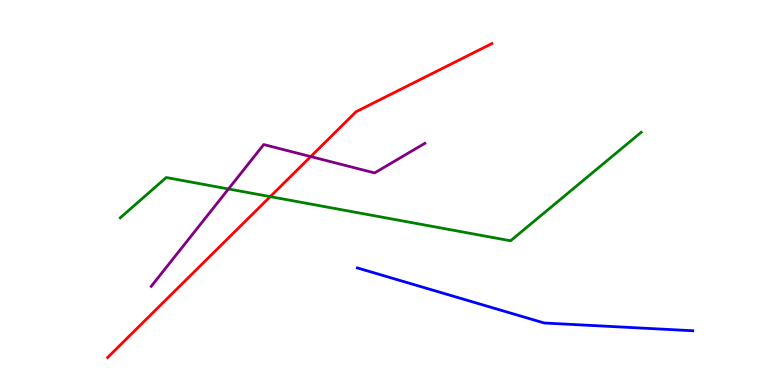[{'lines': ['blue', 'red'], 'intersections': []}, {'lines': ['green', 'red'], 'intersections': [{'x': 3.49, 'y': 4.89}]}, {'lines': ['purple', 'red'], 'intersections': [{'x': 4.01, 'y': 5.93}]}, {'lines': ['blue', 'green'], 'intersections': []}, {'lines': ['blue', 'purple'], 'intersections': []}, {'lines': ['green', 'purple'], 'intersections': [{'x': 2.95, 'y': 5.09}]}]